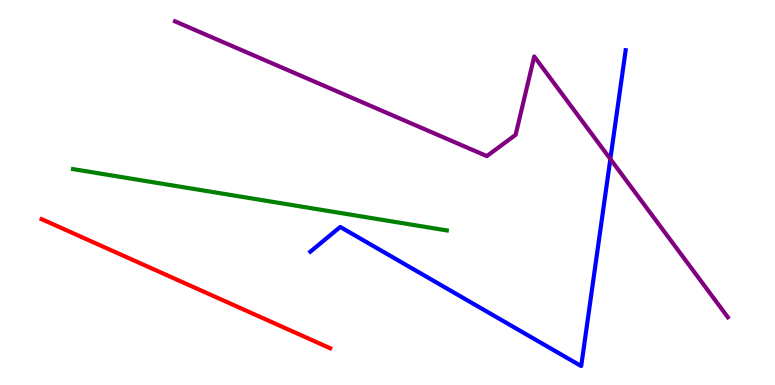[{'lines': ['blue', 'red'], 'intersections': []}, {'lines': ['green', 'red'], 'intersections': []}, {'lines': ['purple', 'red'], 'intersections': []}, {'lines': ['blue', 'green'], 'intersections': []}, {'lines': ['blue', 'purple'], 'intersections': [{'x': 7.88, 'y': 5.87}]}, {'lines': ['green', 'purple'], 'intersections': []}]